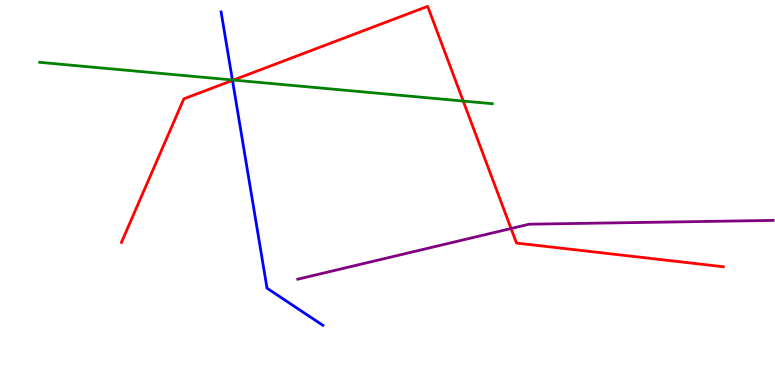[{'lines': ['blue', 'red'], 'intersections': [{'x': 3.0, 'y': 7.91}]}, {'lines': ['green', 'red'], 'intersections': [{'x': 3.01, 'y': 7.92}, {'x': 5.98, 'y': 7.38}]}, {'lines': ['purple', 'red'], 'intersections': [{'x': 6.59, 'y': 4.06}]}, {'lines': ['blue', 'green'], 'intersections': [{'x': 3.0, 'y': 7.92}]}, {'lines': ['blue', 'purple'], 'intersections': []}, {'lines': ['green', 'purple'], 'intersections': []}]